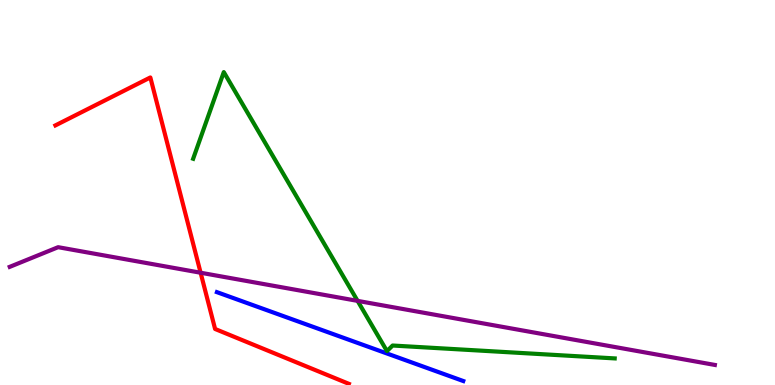[{'lines': ['blue', 'red'], 'intersections': []}, {'lines': ['green', 'red'], 'intersections': []}, {'lines': ['purple', 'red'], 'intersections': [{'x': 2.59, 'y': 2.92}]}, {'lines': ['blue', 'green'], 'intersections': []}, {'lines': ['blue', 'purple'], 'intersections': []}, {'lines': ['green', 'purple'], 'intersections': [{'x': 4.61, 'y': 2.18}]}]